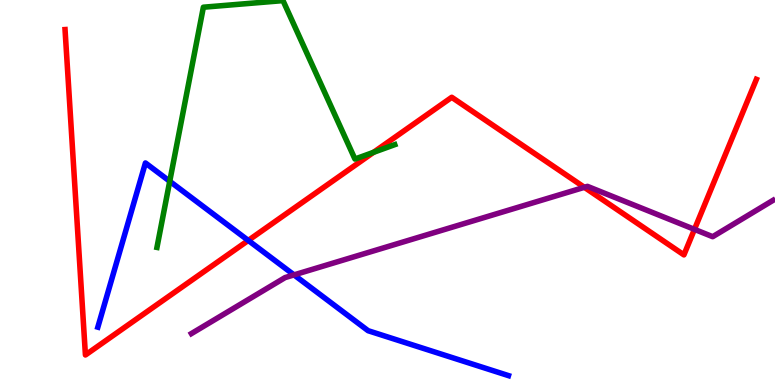[{'lines': ['blue', 'red'], 'intersections': [{'x': 3.2, 'y': 3.75}]}, {'lines': ['green', 'red'], 'intersections': [{'x': 4.82, 'y': 6.04}]}, {'lines': ['purple', 'red'], 'intersections': [{'x': 7.54, 'y': 5.13}, {'x': 8.96, 'y': 4.04}]}, {'lines': ['blue', 'green'], 'intersections': [{'x': 2.19, 'y': 5.29}]}, {'lines': ['blue', 'purple'], 'intersections': [{'x': 3.79, 'y': 2.86}]}, {'lines': ['green', 'purple'], 'intersections': []}]